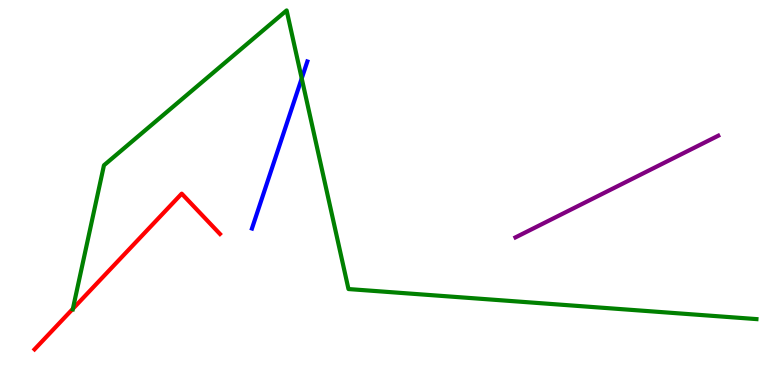[{'lines': ['blue', 'red'], 'intersections': []}, {'lines': ['green', 'red'], 'intersections': [{'x': 0.94, 'y': 1.98}]}, {'lines': ['purple', 'red'], 'intersections': []}, {'lines': ['blue', 'green'], 'intersections': [{'x': 3.89, 'y': 7.96}]}, {'lines': ['blue', 'purple'], 'intersections': []}, {'lines': ['green', 'purple'], 'intersections': []}]